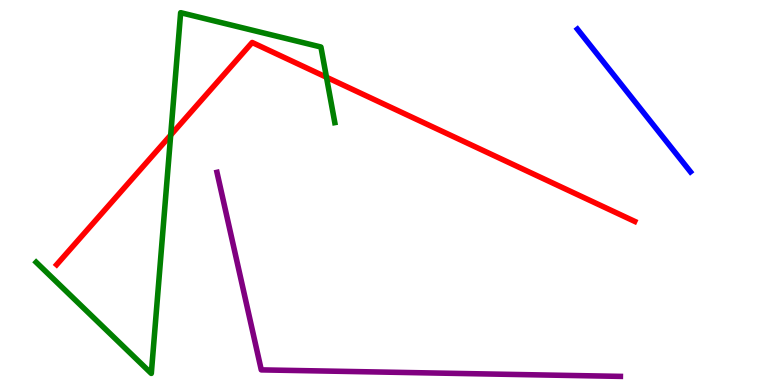[{'lines': ['blue', 'red'], 'intersections': []}, {'lines': ['green', 'red'], 'intersections': [{'x': 2.2, 'y': 6.49}, {'x': 4.21, 'y': 7.99}]}, {'lines': ['purple', 'red'], 'intersections': []}, {'lines': ['blue', 'green'], 'intersections': []}, {'lines': ['blue', 'purple'], 'intersections': []}, {'lines': ['green', 'purple'], 'intersections': []}]